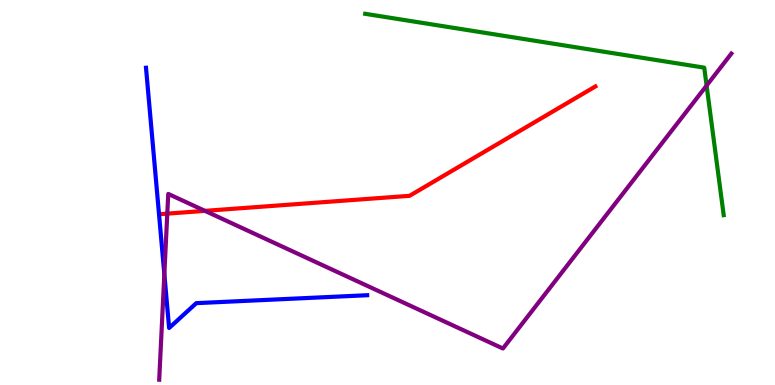[{'lines': ['blue', 'red'], 'intersections': []}, {'lines': ['green', 'red'], 'intersections': []}, {'lines': ['purple', 'red'], 'intersections': [{'x': 2.16, 'y': 4.45}, {'x': 2.64, 'y': 4.52}]}, {'lines': ['blue', 'green'], 'intersections': []}, {'lines': ['blue', 'purple'], 'intersections': [{'x': 2.12, 'y': 2.88}]}, {'lines': ['green', 'purple'], 'intersections': [{'x': 9.12, 'y': 7.78}]}]